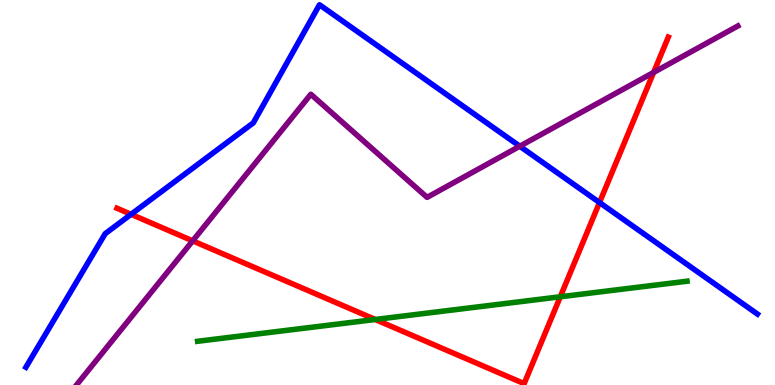[{'lines': ['blue', 'red'], 'intersections': [{'x': 1.69, 'y': 4.43}, {'x': 7.74, 'y': 4.74}]}, {'lines': ['green', 'red'], 'intersections': [{'x': 4.84, 'y': 1.7}, {'x': 7.23, 'y': 2.29}]}, {'lines': ['purple', 'red'], 'intersections': [{'x': 2.49, 'y': 3.74}, {'x': 8.43, 'y': 8.12}]}, {'lines': ['blue', 'green'], 'intersections': []}, {'lines': ['blue', 'purple'], 'intersections': [{'x': 6.71, 'y': 6.2}]}, {'lines': ['green', 'purple'], 'intersections': []}]